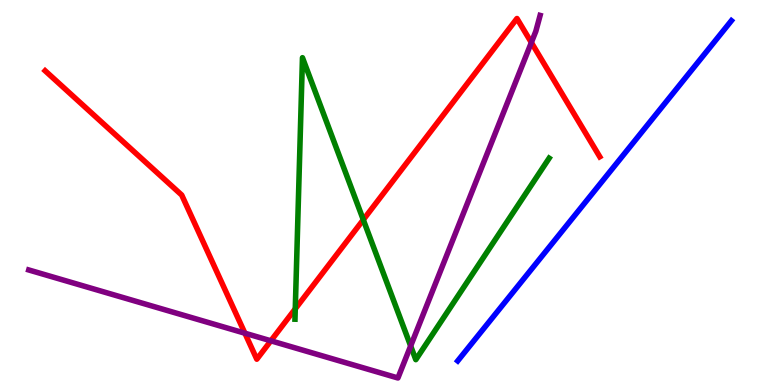[{'lines': ['blue', 'red'], 'intersections': []}, {'lines': ['green', 'red'], 'intersections': [{'x': 3.81, 'y': 1.98}, {'x': 4.69, 'y': 4.29}]}, {'lines': ['purple', 'red'], 'intersections': [{'x': 3.16, 'y': 1.35}, {'x': 3.5, 'y': 1.15}, {'x': 6.86, 'y': 8.9}]}, {'lines': ['blue', 'green'], 'intersections': []}, {'lines': ['blue', 'purple'], 'intersections': []}, {'lines': ['green', 'purple'], 'intersections': [{'x': 5.3, 'y': 1.01}]}]